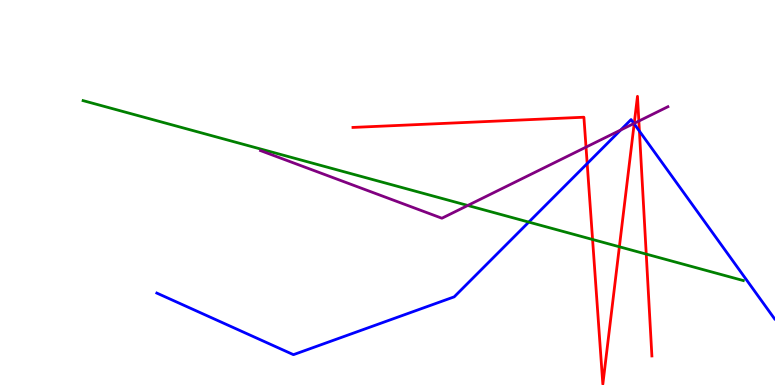[{'lines': ['blue', 'red'], 'intersections': [{'x': 7.58, 'y': 5.75}, {'x': 8.18, 'y': 6.78}, {'x': 8.25, 'y': 6.59}]}, {'lines': ['green', 'red'], 'intersections': [{'x': 7.65, 'y': 3.78}, {'x': 7.99, 'y': 3.59}, {'x': 8.34, 'y': 3.4}]}, {'lines': ['purple', 'red'], 'intersections': [{'x': 7.56, 'y': 6.18}, {'x': 8.18, 'y': 6.8}, {'x': 8.24, 'y': 6.86}]}, {'lines': ['blue', 'green'], 'intersections': [{'x': 6.82, 'y': 4.23}]}, {'lines': ['blue', 'purple'], 'intersections': [{'x': 8.01, 'y': 6.62}, {'x': 8.18, 'y': 6.79}]}, {'lines': ['green', 'purple'], 'intersections': [{'x': 6.04, 'y': 4.66}]}]